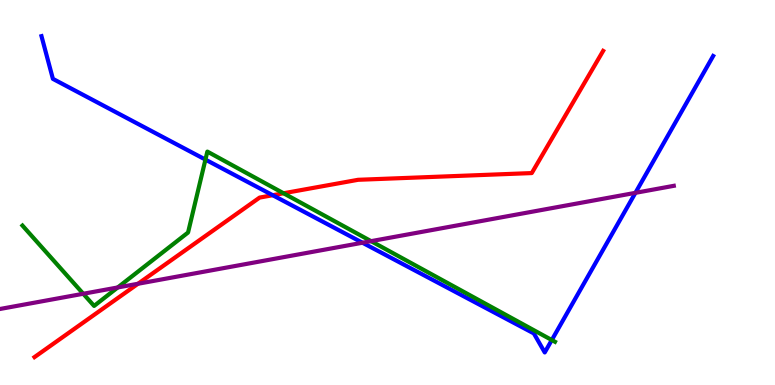[{'lines': ['blue', 'red'], 'intersections': [{'x': 3.52, 'y': 4.93}]}, {'lines': ['green', 'red'], 'intersections': [{'x': 3.66, 'y': 4.98}]}, {'lines': ['purple', 'red'], 'intersections': [{'x': 1.78, 'y': 2.63}]}, {'lines': ['blue', 'green'], 'intersections': [{'x': 2.65, 'y': 5.85}, {'x': 7.12, 'y': 1.17}]}, {'lines': ['blue', 'purple'], 'intersections': [{'x': 4.68, 'y': 3.7}, {'x': 8.2, 'y': 4.99}]}, {'lines': ['green', 'purple'], 'intersections': [{'x': 1.07, 'y': 2.37}, {'x': 1.52, 'y': 2.53}, {'x': 4.79, 'y': 3.74}]}]